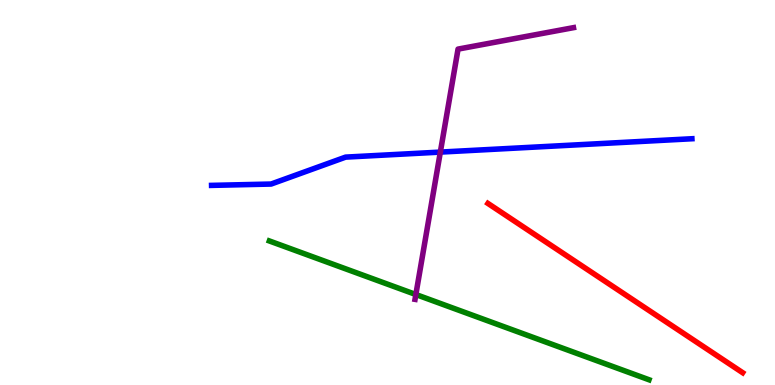[{'lines': ['blue', 'red'], 'intersections': []}, {'lines': ['green', 'red'], 'intersections': []}, {'lines': ['purple', 'red'], 'intersections': []}, {'lines': ['blue', 'green'], 'intersections': []}, {'lines': ['blue', 'purple'], 'intersections': [{'x': 5.68, 'y': 6.05}]}, {'lines': ['green', 'purple'], 'intersections': [{'x': 5.37, 'y': 2.35}]}]